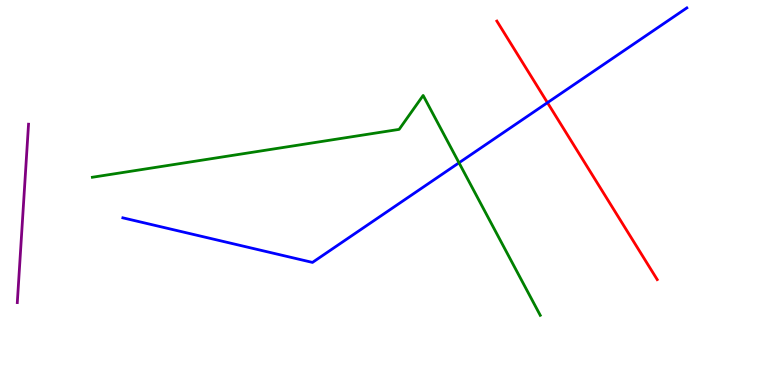[{'lines': ['blue', 'red'], 'intersections': [{'x': 7.06, 'y': 7.33}]}, {'lines': ['green', 'red'], 'intersections': []}, {'lines': ['purple', 'red'], 'intersections': []}, {'lines': ['blue', 'green'], 'intersections': [{'x': 5.92, 'y': 5.77}]}, {'lines': ['blue', 'purple'], 'intersections': []}, {'lines': ['green', 'purple'], 'intersections': []}]